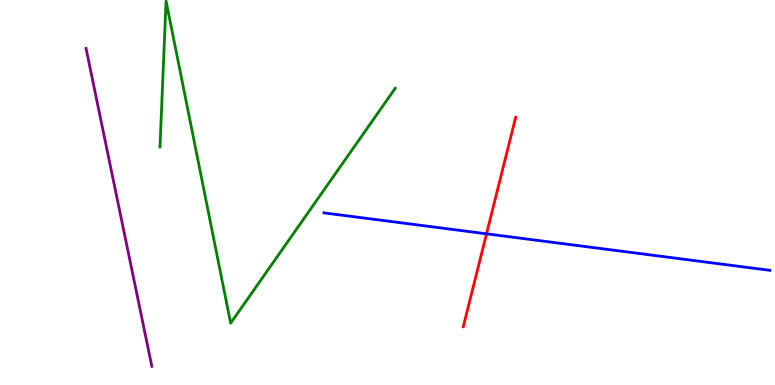[{'lines': ['blue', 'red'], 'intersections': [{'x': 6.28, 'y': 3.93}]}, {'lines': ['green', 'red'], 'intersections': []}, {'lines': ['purple', 'red'], 'intersections': []}, {'lines': ['blue', 'green'], 'intersections': []}, {'lines': ['blue', 'purple'], 'intersections': []}, {'lines': ['green', 'purple'], 'intersections': []}]